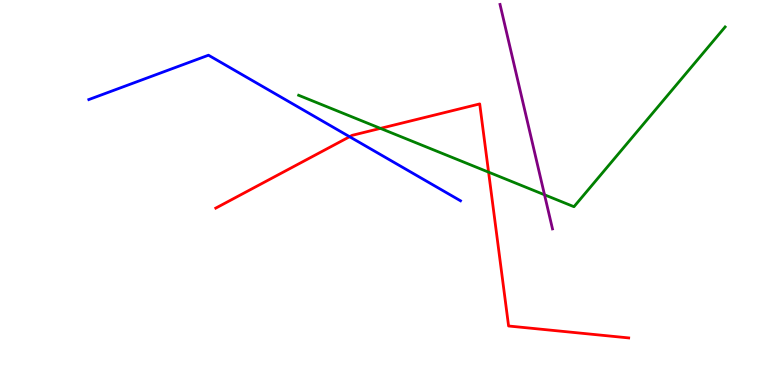[{'lines': ['blue', 'red'], 'intersections': [{'x': 4.51, 'y': 6.45}]}, {'lines': ['green', 'red'], 'intersections': [{'x': 4.91, 'y': 6.67}, {'x': 6.3, 'y': 5.53}]}, {'lines': ['purple', 'red'], 'intersections': []}, {'lines': ['blue', 'green'], 'intersections': []}, {'lines': ['blue', 'purple'], 'intersections': []}, {'lines': ['green', 'purple'], 'intersections': [{'x': 7.03, 'y': 4.94}]}]